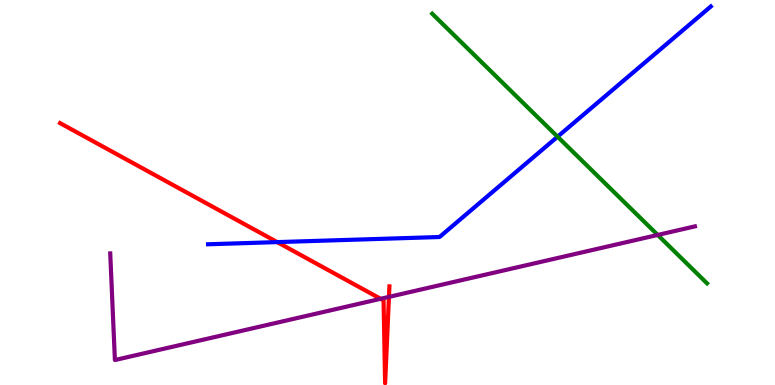[{'lines': ['blue', 'red'], 'intersections': [{'x': 3.58, 'y': 3.71}]}, {'lines': ['green', 'red'], 'intersections': []}, {'lines': ['purple', 'red'], 'intersections': [{'x': 4.91, 'y': 2.24}, {'x': 5.02, 'y': 2.29}]}, {'lines': ['blue', 'green'], 'intersections': [{'x': 7.19, 'y': 6.45}]}, {'lines': ['blue', 'purple'], 'intersections': []}, {'lines': ['green', 'purple'], 'intersections': [{'x': 8.49, 'y': 3.9}]}]